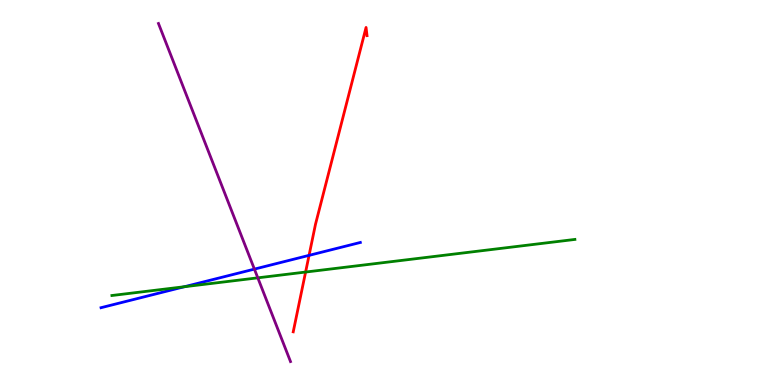[{'lines': ['blue', 'red'], 'intersections': [{'x': 3.99, 'y': 3.37}]}, {'lines': ['green', 'red'], 'intersections': [{'x': 3.94, 'y': 2.93}]}, {'lines': ['purple', 'red'], 'intersections': []}, {'lines': ['blue', 'green'], 'intersections': [{'x': 2.38, 'y': 2.55}]}, {'lines': ['blue', 'purple'], 'intersections': [{'x': 3.28, 'y': 3.01}]}, {'lines': ['green', 'purple'], 'intersections': [{'x': 3.33, 'y': 2.78}]}]